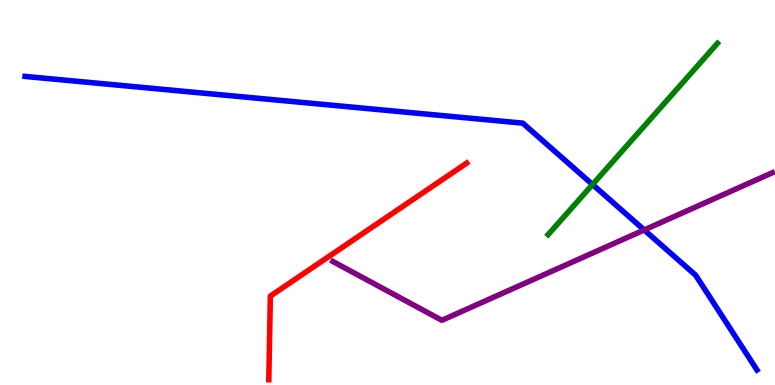[{'lines': ['blue', 'red'], 'intersections': []}, {'lines': ['green', 'red'], 'intersections': []}, {'lines': ['purple', 'red'], 'intersections': []}, {'lines': ['blue', 'green'], 'intersections': [{'x': 7.65, 'y': 5.21}]}, {'lines': ['blue', 'purple'], 'intersections': [{'x': 8.31, 'y': 4.03}]}, {'lines': ['green', 'purple'], 'intersections': []}]